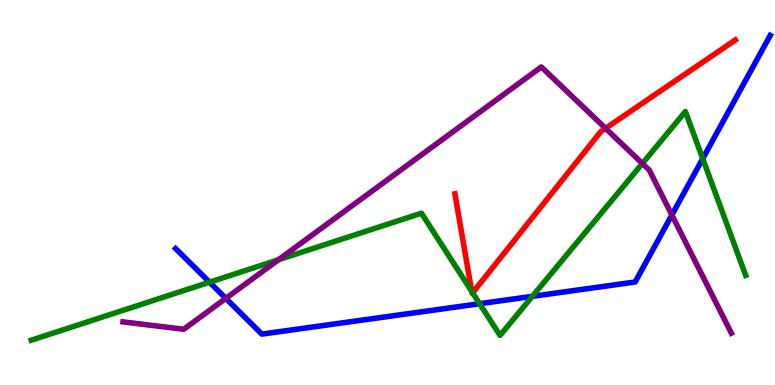[{'lines': ['blue', 'red'], 'intersections': []}, {'lines': ['green', 'red'], 'intersections': [{'x': 6.09, 'y': 2.43}, {'x': 6.1, 'y': 2.39}]}, {'lines': ['purple', 'red'], 'intersections': [{'x': 7.81, 'y': 6.67}]}, {'lines': ['blue', 'green'], 'intersections': [{'x': 2.7, 'y': 2.67}, {'x': 6.19, 'y': 2.11}, {'x': 6.87, 'y': 2.3}, {'x': 9.07, 'y': 5.88}]}, {'lines': ['blue', 'purple'], 'intersections': [{'x': 2.91, 'y': 2.25}, {'x': 8.67, 'y': 4.42}]}, {'lines': ['green', 'purple'], 'intersections': [{'x': 3.59, 'y': 3.25}, {'x': 8.29, 'y': 5.75}]}]